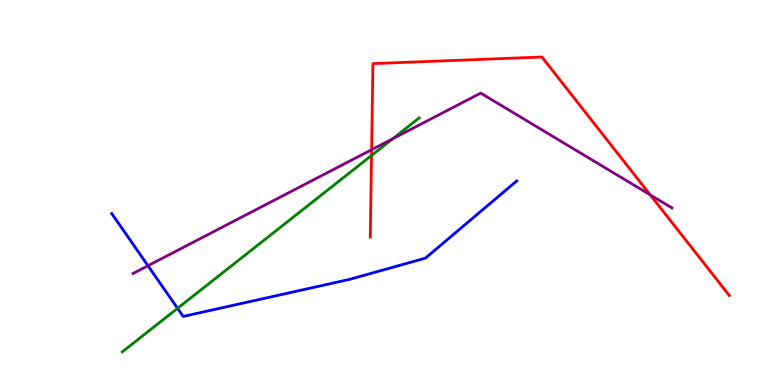[{'lines': ['blue', 'red'], 'intersections': []}, {'lines': ['green', 'red'], 'intersections': [{'x': 4.79, 'y': 5.96}]}, {'lines': ['purple', 'red'], 'intersections': [{'x': 4.79, 'y': 6.11}, {'x': 8.39, 'y': 4.94}]}, {'lines': ['blue', 'green'], 'intersections': [{'x': 2.29, 'y': 1.99}]}, {'lines': ['blue', 'purple'], 'intersections': [{'x': 1.91, 'y': 3.1}]}, {'lines': ['green', 'purple'], 'intersections': [{'x': 5.07, 'y': 6.4}]}]